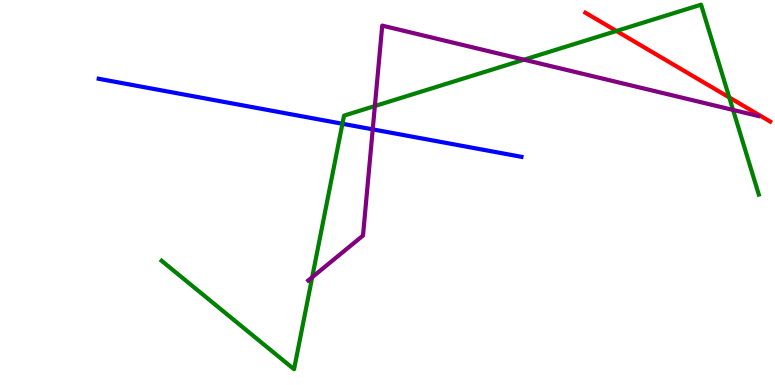[{'lines': ['blue', 'red'], 'intersections': []}, {'lines': ['green', 'red'], 'intersections': [{'x': 7.95, 'y': 9.2}, {'x': 9.41, 'y': 7.47}]}, {'lines': ['purple', 'red'], 'intersections': []}, {'lines': ['blue', 'green'], 'intersections': [{'x': 4.42, 'y': 6.79}]}, {'lines': ['blue', 'purple'], 'intersections': [{'x': 4.81, 'y': 6.64}]}, {'lines': ['green', 'purple'], 'intersections': [{'x': 4.03, 'y': 2.8}, {'x': 4.84, 'y': 7.25}, {'x': 6.76, 'y': 8.45}, {'x': 9.46, 'y': 7.14}]}]